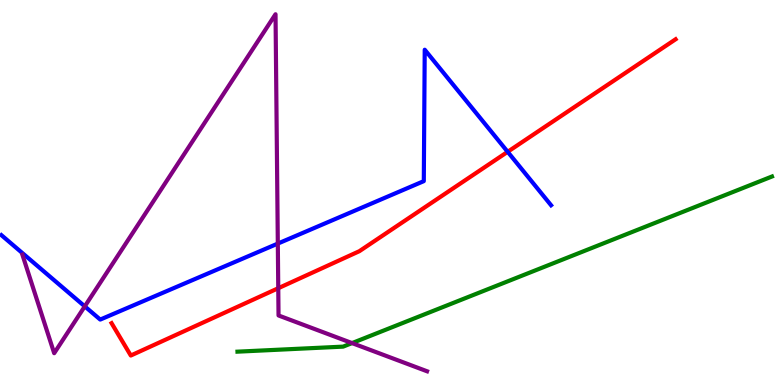[{'lines': ['blue', 'red'], 'intersections': [{'x': 6.55, 'y': 6.06}]}, {'lines': ['green', 'red'], 'intersections': []}, {'lines': ['purple', 'red'], 'intersections': [{'x': 3.59, 'y': 2.51}]}, {'lines': ['blue', 'green'], 'intersections': []}, {'lines': ['blue', 'purple'], 'intersections': [{'x': 1.09, 'y': 2.04}, {'x': 3.58, 'y': 3.67}]}, {'lines': ['green', 'purple'], 'intersections': [{'x': 4.54, 'y': 1.09}]}]